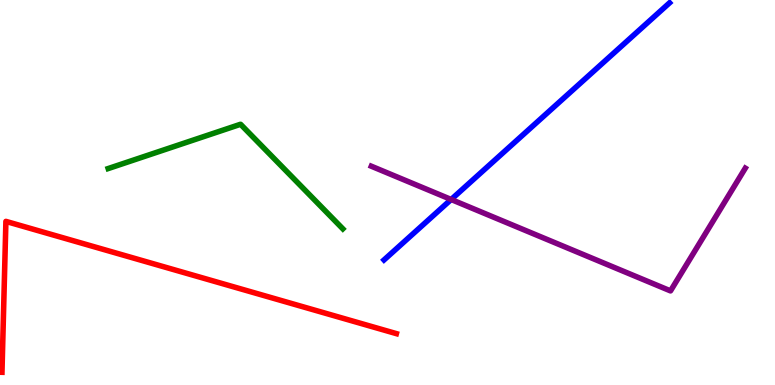[{'lines': ['blue', 'red'], 'intersections': []}, {'lines': ['green', 'red'], 'intersections': []}, {'lines': ['purple', 'red'], 'intersections': []}, {'lines': ['blue', 'green'], 'intersections': []}, {'lines': ['blue', 'purple'], 'intersections': [{'x': 5.82, 'y': 4.82}]}, {'lines': ['green', 'purple'], 'intersections': []}]